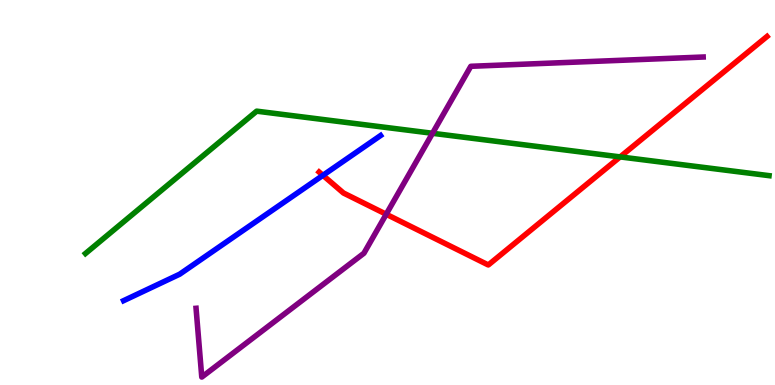[{'lines': ['blue', 'red'], 'intersections': [{'x': 4.17, 'y': 5.45}]}, {'lines': ['green', 'red'], 'intersections': [{'x': 8.0, 'y': 5.92}]}, {'lines': ['purple', 'red'], 'intersections': [{'x': 4.98, 'y': 4.44}]}, {'lines': ['blue', 'green'], 'intersections': []}, {'lines': ['blue', 'purple'], 'intersections': []}, {'lines': ['green', 'purple'], 'intersections': [{'x': 5.58, 'y': 6.54}]}]